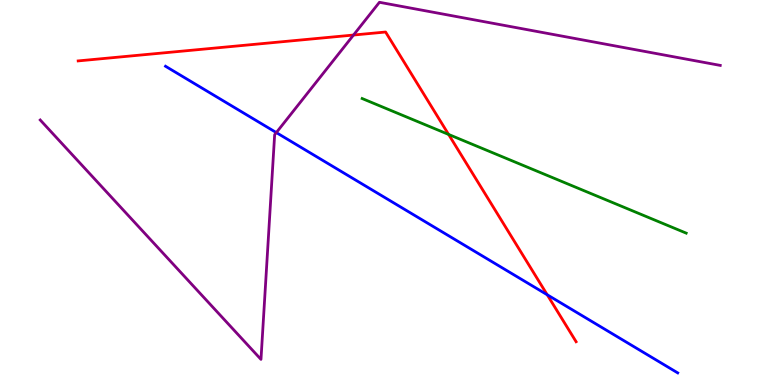[{'lines': ['blue', 'red'], 'intersections': [{'x': 7.06, 'y': 2.34}]}, {'lines': ['green', 'red'], 'intersections': [{'x': 5.79, 'y': 6.51}]}, {'lines': ['purple', 'red'], 'intersections': [{'x': 4.56, 'y': 9.09}]}, {'lines': ['blue', 'green'], 'intersections': []}, {'lines': ['blue', 'purple'], 'intersections': [{'x': 3.57, 'y': 6.56}]}, {'lines': ['green', 'purple'], 'intersections': []}]